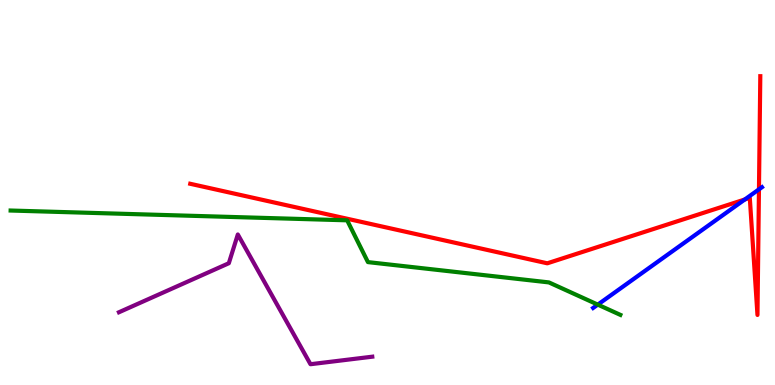[{'lines': ['blue', 'red'], 'intersections': [{'x': 9.61, 'y': 4.82}, {'x': 9.79, 'y': 5.08}]}, {'lines': ['green', 'red'], 'intersections': []}, {'lines': ['purple', 'red'], 'intersections': []}, {'lines': ['blue', 'green'], 'intersections': [{'x': 7.71, 'y': 2.09}]}, {'lines': ['blue', 'purple'], 'intersections': []}, {'lines': ['green', 'purple'], 'intersections': []}]